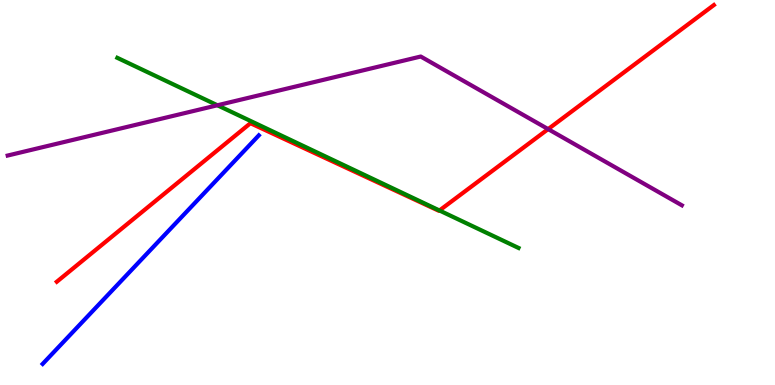[{'lines': ['blue', 'red'], 'intersections': []}, {'lines': ['green', 'red'], 'intersections': [{'x': 5.67, 'y': 4.53}]}, {'lines': ['purple', 'red'], 'intersections': [{'x': 7.07, 'y': 6.65}]}, {'lines': ['blue', 'green'], 'intersections': []}, {'lines': ['blue', 'purple'], 'intersections': []}, {'lines': ['green', 'purple'], 'intersections': [{'x': 2.81, 'y': 7.27}]}]